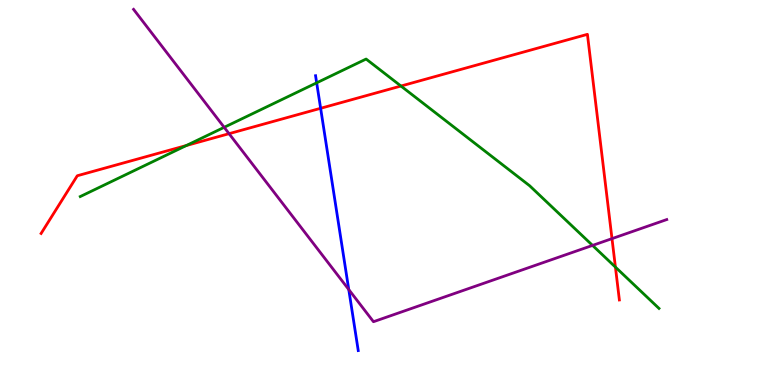[{'lines': ['blue', 'red'], 'intersections': [{'x': 4.14, 'y': 7.19}]}, {'lines': ['green', 'red'], 'intersections': [{'x': 2.4, 'y': 6.22}, {'x': 5.17, 'y': 7.77}, {'x': 7.94, 'y': 3.06}]}, {'lines': ['purple', 'red'], 'intersections': [{'x': 2.96, 'y': 6.53}, {'x': 7.9, 'y': 3.8}]}, {'lines': ['blue', 'green'], 'intersections': [{'x': 4.09, 'y': 7.85}]}, {'lines': ['blue', 'purple'], 'intersections': [{'x': 4.5, 'y': 2.48}]}, {'lines': ['green', 'purple'], 'intersections': [{'x': 2.89, 'y': 6.69}, {'x': 7.65, 'y': 3.63}]}]